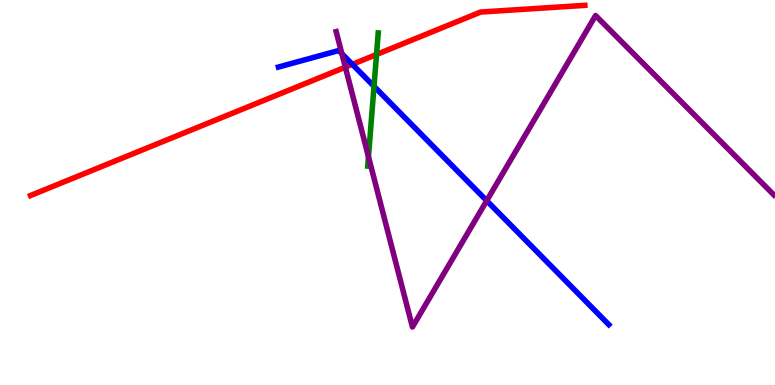[{'lines': ['blue', 'red'], 'intersections': [{'x': 4.55, 'y': 8.33}]}, {'lines': ['green', 'red'], 'intersections': [{'x': 4.86, 'y': 8.58}]}, {'lines': ['purple', 'red'], 'intersections': [{'x': 4.46, 'y': 8.25}]}, {'lines': ['blue', 'green'], 'intersections': [{'x': 4.83, 'y': 7.76}]}, {'lines': ['blue', 'purple'], 'intersections': [{'x': 4.41, 'y': 8.61}, {'x': 6.28, 'y': 4.79}]}, {'lines': ['green', 'purple'], 'intersections': [{'x': 4.75, 'y': 5.93}]}]